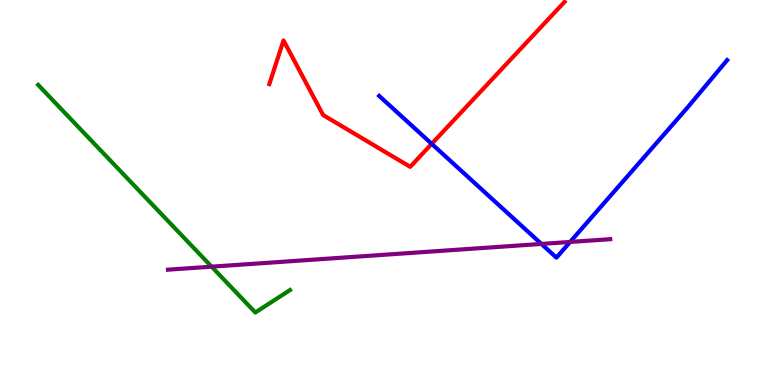[{'lines': ['blue', 'red'], 'intersections': [{'x': 5.57, 'y': 6.26}]}, {'lines': ['green', 'red'], 'intersections': []}, {'lines': ['purple', 'red'], 'intersections': []}, {'lines': ['blue', 'green'], 'intersections': []}, {'lines': ['blue', 'purple'], 'intersections': [{'x': 6.99, 'y': 3.66}, {'x': 7.36, 'y': 3.72}]}, {'lines': ['green', 'purple'], 'intersections': [{'x': 2.73, 'y': 3.07}]}]